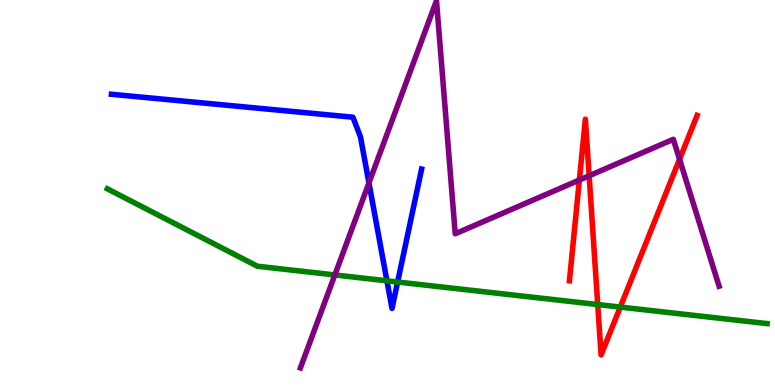[{'lines': ['blue', 'red'], 'intersections': []}, {'lines': ['green', 'red'], 'intersections': [{'x': 7.71, 'y': 2.09}, {'x': 8.0, 'y': 2.02}]}, {'lines': ['purple', 'red'], 'intersections': [{'x': 7.48, 'y': 5.32}, {'x': 7.6, 'y': 5.43}, {'x': 8.77, 'y': 5.86}]}, {'lines': ['blue', 'green'], 'intersections': [{'x': 4.99, 'y': 2.71}, {'x': 5.13, 'y': 2.67}]}, {'lines': ['blue', 'purple'], 'intersections': [{'x': 4.76, 'y': 5.25}]}, {'lines': ['green', 'purple'], 'intersections': [{'x': 4.32, 'y': 2.86}]}]